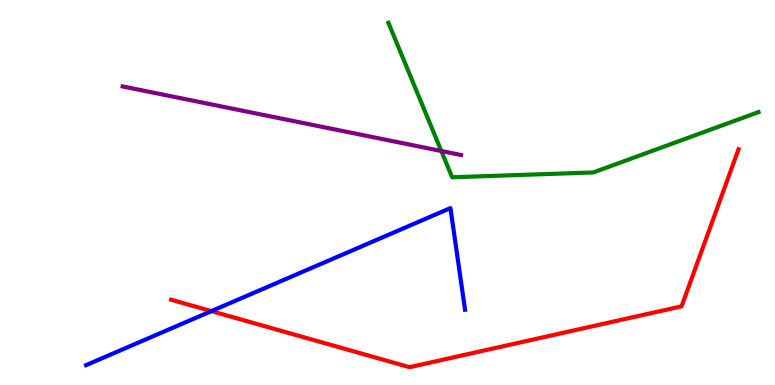[{'lines': ['blue', 'red'], 'intersections': [{'x': 2.73, 'y': 1.92}]}, {'lines': ['green', 'red'], 'intersections': []}, {'lines': ['purple', 'red'], 'intersections': []}, {'lines': ['blue', 'green'], 'intersections': []}, {'lines': ['blue', 'purple'], 'intersections': []}, {'lines': ['green', 'purple'], 'intersections': [{'x': 5.69, 'y': 6.08}]}]